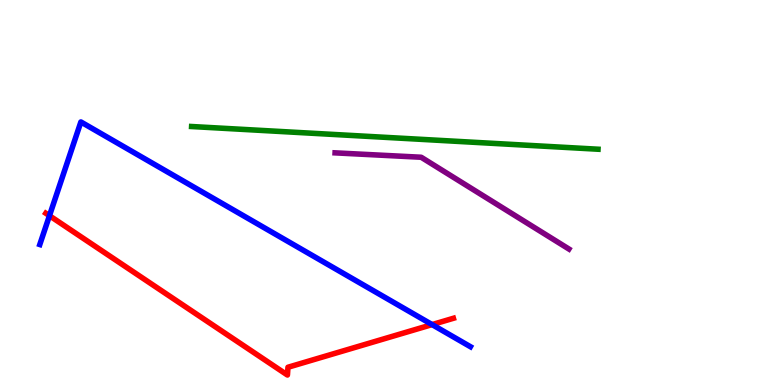[{'lines': ['blue', 'red'], 'intersections': [{'x': 0.638, 'y': 4.4}, {'x': 5.58, 'y': 1.57}]}, {'lines': ['green', 'red'], 'intersections': []}, {'lines': ['purple', 'red'], 'intersections': []}, {'lines': ['blue', 'green'], 'intersections': []}, {'lines': ['blue', 'purple'], 'intersections': []}, {'lines': ['green', 'purple'], 'intersections': []}]